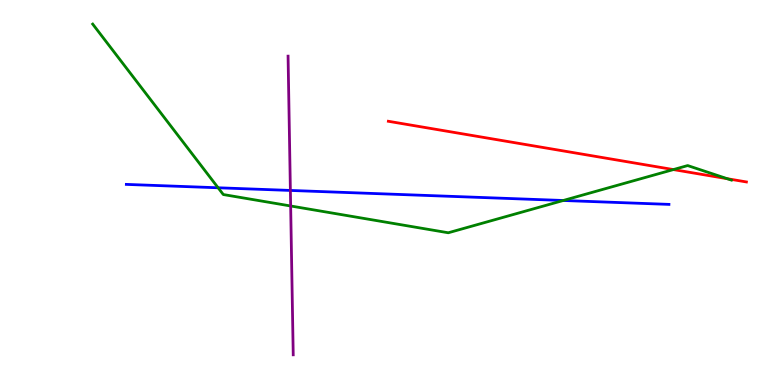[{'lines': ['blue', 'red'], 'intersections': []}, {'lines': ['green', 'red'], 'intersections': [{'x': 8.69, 'y': 5.6}, {'x': 9.38, 'y': 5.36}]}, {'lines': ['purple', 'red'], 'intersections': []}, {'lines': ['blue', 'green'], 'intersections': [{'x': 2.81, 'y': 5.12}, {'x': 7.27, 'y': 4.79}]}, {'lines': ['blue', 'purple'], 'intersections': [{'x': 3.75, 'y': 5.05}]}, {'lines': ['green', 'purple'], 'intersections': [{'x': 3.75, 'y': 4.65}]}]